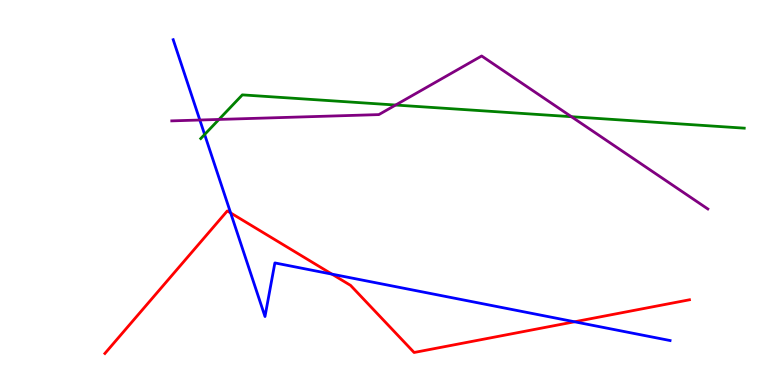[{'lines': ['blue', 'red'], 'intersections': [{'x': 2.98, 'y': 4.47}, {'x': 4.28, 'y': 2.88}, {'x': 7.41, 'y': 1.64}]}, {'lines': ['green', 'red'], 'intersections': []}, {'lines': ['purple', 'red'], 'intersections': []}, {'lines': ['blue', 'green'], 'intersections': [{'x': 2.64, 'y': 6.51}]}, {'lines': ['blue', 'purple'], 'intersections': [{'x': 2.58, 'y': 6.88}]}, {'lines': ['green', 'purple'], 'intersections': [{'x': 2.83, 'y': 6.9}, {'x': 5.1, 'y': 7.27}, {'x': 7.37, 'y': 6.97}]}]